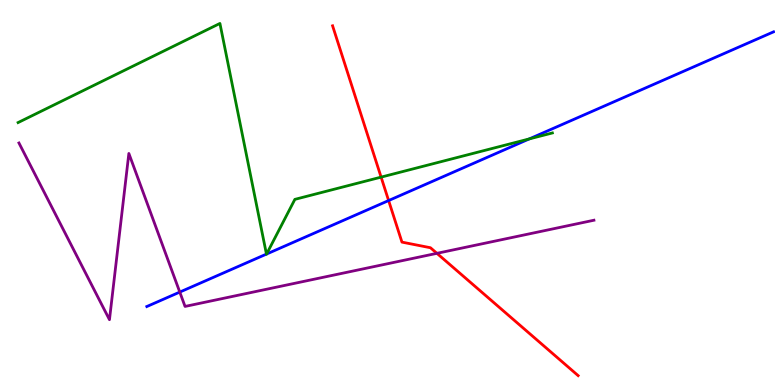[{'lines': ['blue', 'red'], 'intersections': [{'x': 5.01, 'y': 4.79}]}, {'lines': ['green', 'red'], 'intersections': [{'x': 4.92, 'y': 5.4}]}, {'lines': ['purple', 'red'], 'intersections': [{'x': 5.64, 'y': 3.42}]}, {'lines': ['blue', 'green'], 'intersections': [{'x': 3.44, 'y': 3.4}, {'x': 3.44, 'y': 3.4}, {'x': 6.83, 'y': 6.39}]}, {'lines': ['blue', 'purple'], 'intersections': [{'x': 2.32, 'y': 2.41}]}, {'lines': ['green', 'purple'], 'intersections': []}]